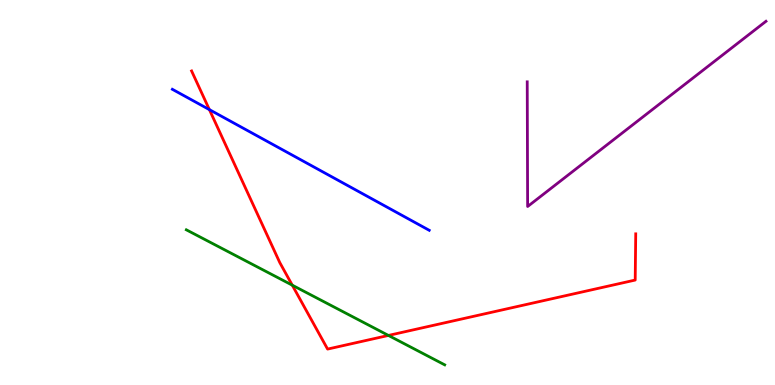[{'lines': ['blue', 'red'], 'intersections': [{'x': 2.7, 'y': 7.15}]}, {'lines': ['green', 'red'], 'intersections': [{'x': 3.77, 'y': 2.59}, {'x': 5.01, 'y': 1.29}]}, {'lines': ['purple', 'red'], 'intersections': []}, {'lines': ['blue', 'green'], 'intersections': []}, {'lines': ['blue', 'purple'], 'intersections': []}, {'lines': ['green', 'purple'], 'intersections': []}]